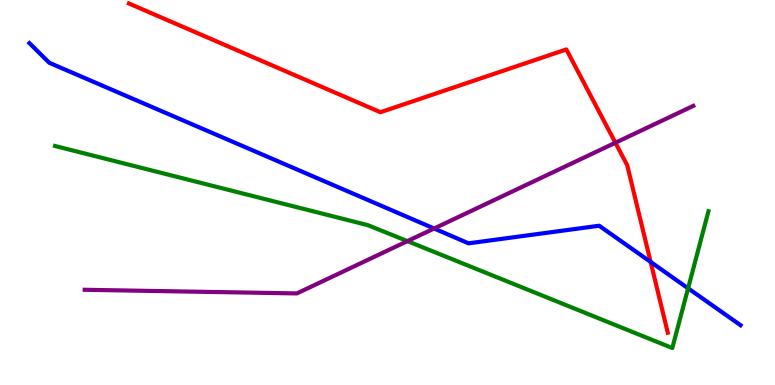[{'lines': ['blue', 'red'], 'intersections': [{'x': 8.4, 'y': 3.2}]}, {'lines': ['green', 'red'], 'intersections': []}, {'lines': ['purple', 'red'], 'intersections': [{'x': 7.94, 'y': 6.29}]}, {'lines': ['blue', 'green'], 'intersections': [{'x': 8.88, 'y': 2.51}]}, {'lines': ['blue', 'purple'], 'intersections': [{'x': 5.6, 'y': 4.06}]}, {'lines': ['green', 'purple'], 'intersections': [{'x': 5.26, 'y': 3.74}]}]